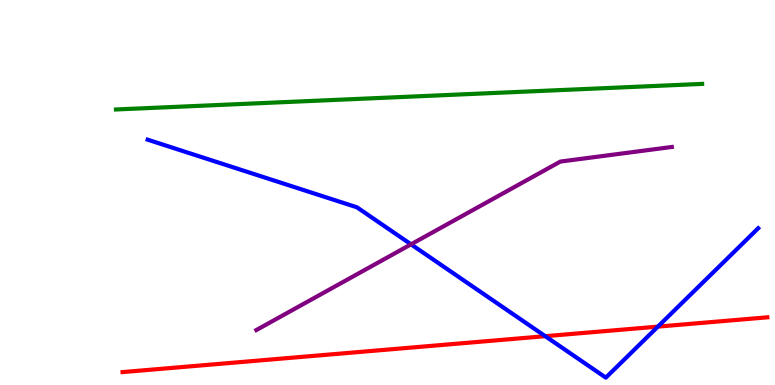[{'lines': ['blue', 'red'], 'intersections': [{'x': 7.04, 'y': 1.27}, {'x': 8.49, 'y': 1.52}]}, {'lines': ['green', 'red'], 'intersections': []}, {'lines': ['purple', 'red'], 'intersections': []}, {'lines': ['blue', 'green'], 'intersections': []}, {'lines': ['blue', 'purple'], 'intersections': [{'x': 5.3, 'y': 3.65}]}, {'lines': ['green', 'purple'], 'intersections': []}]